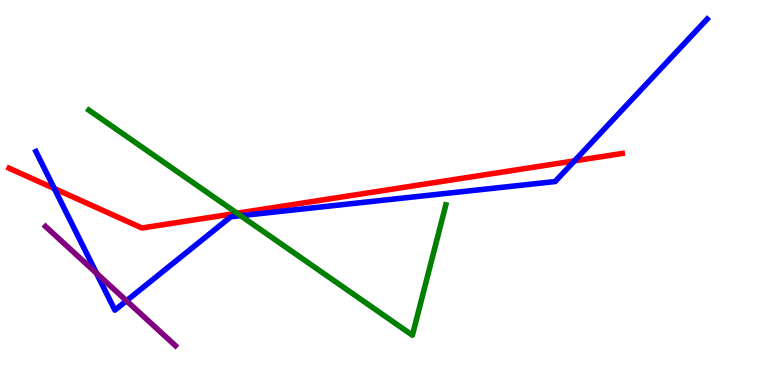[{'lines': ['blue', 'red'], 'intersections': [{'x': 0.701, 'y': 5.1}, {'x': 7.41, 'y': 5.82}]}, {'lines': ['green', 'red'], 'intersections': [{'x': 3.06, 'y': 4.46}]}, {'lines': ['purple', 'red'], 'intersections': []}, {'lines': ['blue', 'green'], 'intersections': [{'x': 3.1, 'y': 4.4}]}, {'lines': ['blue', 'purple'], 'intersections': [{'x': 1.25, 'y': 2.9}, {'x': 1.63, 'y': 2.19}]}, {'lines': ['green', 'purple'], 'intersections': []}]